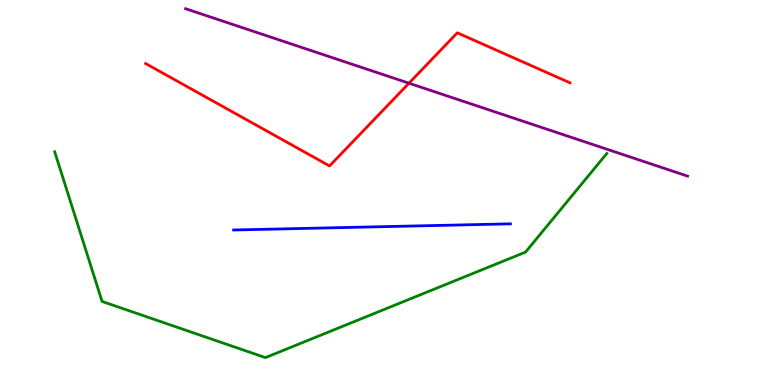[{'lines': ['blue', 'red'], 'intersections': []}, {'lines': ['green', 'red'], 'intersections': []}, {'lines': ['purple', 'red'], 'intersections': [{'x': 5.28, 'y': 7.84}]}, {'lines': ['blue', 'green'], 'intersections': []}, {'lines': ['blue', 'purple'], 'intersections': []}, {'lines': ['green', 'purple'], 'intersections': []}]